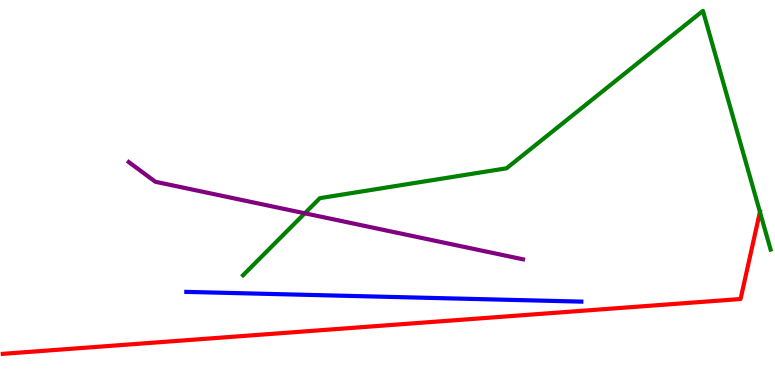[{'lines': ['blue', 'red'], 'intersections': []}, {'lines': ['green', 'red'], 'intersections': [{'x': 9.81, 'y': 4.49}]}, {'lines': ['purple', 'red'], 'intersections': []}, {'lines': ['blue', 'green'], 'intersections': []}, {'lines': ['blue', 'purple'], 'intersections': []}, {'lines': ['green', 'purple'], 'intersections': [{'x': 3.93, 'y': 4.46}]}]